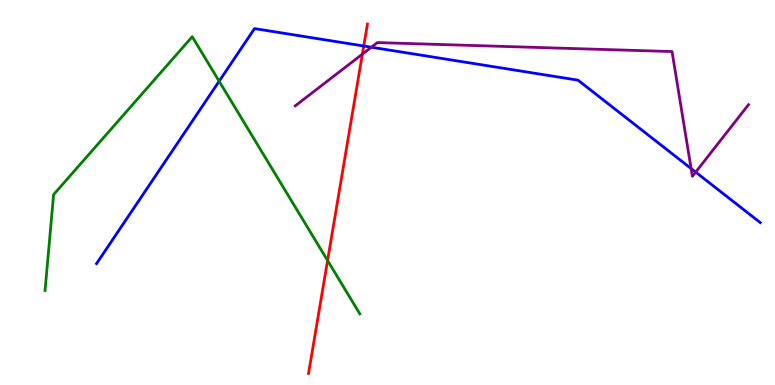[{'lines': ['blue', 'red'], 'intersections': [{'x': 4.69, 'y': 8.81}]}, {'lines': ['green', 'red'], 'intersections': [{'x': 4.23, 'y': 3.23}]}, {'lines': ['purple', 'red'], 'intersections': [{'x': 4.68, 'y': 8.59}]}, {'lines': ['blue', 'green'], 'intersections': [{'x': 2.83, 'y': 7.89}]}, {'lines': ['blue', 'purple'], 'intersections': [{'x': 4.79, 'y': 8.77}, {'x': 8.92, 'y': 5.62}, {'x': 8.98, 'y': 5.53}]}, {'lines': ['green', 'purple'], 'intersections': []}]